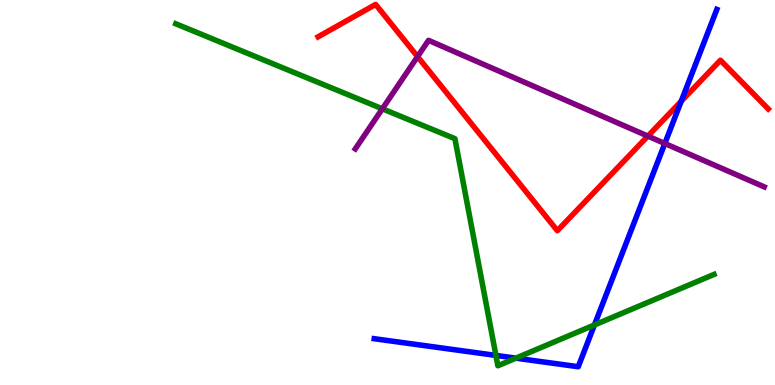[{'lines': ['blue', 'red'], 'intersections': [{'x': 8.79, 'y': 7.37}]}, {'lines': ['green', 'red'], 'intersections': []}, {'lines': ['purple', 'red'], 'intersections': [{'x': 5.39, 'y': 8.53}, {'x': 8.36, 'y': 6.47}]}, {'lines': ['blue', 'green'], 'intersections': [{'x': 6.4, 'y': 0.768}, {'x': 6.66, 'y': 0.697}, {'x': 7.67, 'y': 1.56}]}, {'lines': ['blue', 'purple'], 'intersections': [{'x': 8.58, 'y': 6.27}]}, {'lines': ['green', 'purple'], 'intersections': [{'x': 4.93, 'y': 7.17}]}]